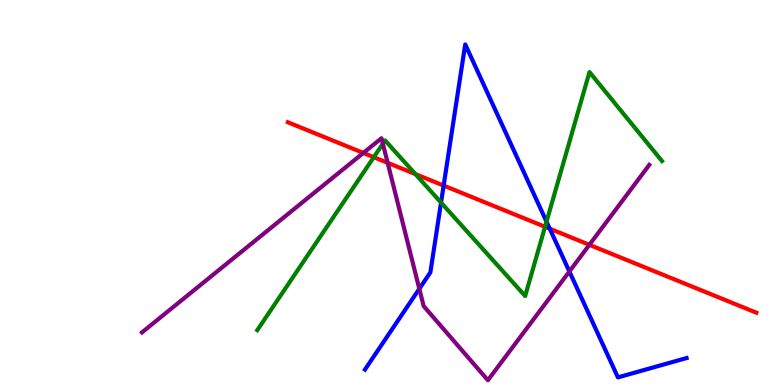[{'lines': ['blue', 'red'], 'intersections': [{'x': 5.72, 'y': 5.18}, {'x': 7.09, 'y': 4.06}]}, {'lines': ['green', 'red'], 'intersections': [{'x': 4.82, 'y': 5.92}, {'x': 5.36, 'y': 5.48}, {'x': 7.03, 'y': 4.11}]}, {'lines': ['purple', 'red'], 'intersections': [{'x': 4.69, 'y': 6.03}, {'x': 5.0, 'y': 5.77}, {'x': 7.6, 'y': 3.64}]}, {'lines': ['blue', 'green'], 'intersections': [{'x': 5.69, 'y': 4.74}, {'x': 7.05, 'y': 4.24}]}, {'lines': ['blue', 'purple'], 'intersections': [{'x': 5.41, 'y': 2.5}, {'x': 7.35, 'y': 2.95}]}, {'lines': ['green', 'purple'], 'intersections': [{'x': 4.94, 'y': 6.27}]}]